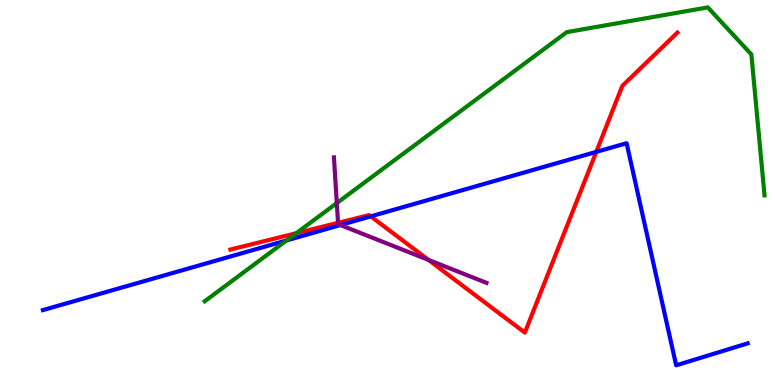[{'lines': ['blue', 'red'], 'intersections': [{'x': 4.78, 'y': 4.38}, {'x': 7.69, 'y': 6.05}]}, {'lines': ['green', 'red'], 'intersections': [{'x': 3.82, 'y': 3.94}]}, {'lines': ['purple', 'red'], 'intersections': [{'x': 4.36, 'y': 4.21}, {'x': 5.53, 'y': 3.25}]}, {'lines': ['blue', 'green'], 'intersections': [{'x': 3.7, 'y': 3.75}]}, {'lines': ['blue', 'purple'], 'intersections': [{'x': 4.39, 'y': 4.15}]}, {'lines': ['green', 'purple'], 'intersections': [{'x': 4.35, 'y': 4.73}]}]